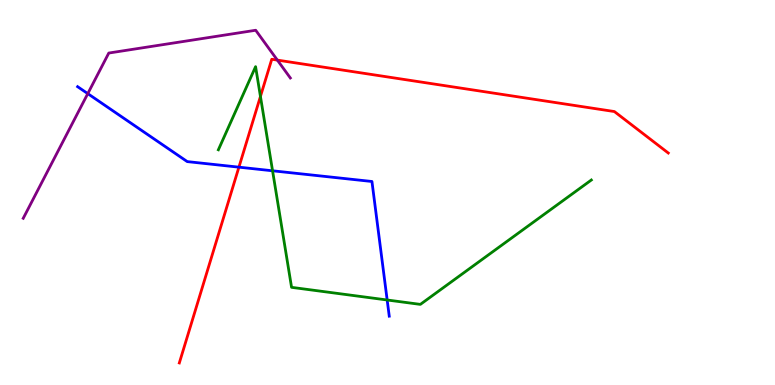[{'lines': ['blue', 'red'], 'intersections': [{'x': 3.08, 'y': 5.66}]}, {'lines': ['green', 'red'], 'intersections': [{'x': 3.36, 'y': 7.5}]}, {'lines': ['purple', 'red'], 'intersections': [{'x': 3.58, 'y': 8.44}]}, {'lines': ['blue', 'green'], 'intersections': [{'x': 3.52, 'y': 5.56}, {'x': 5.0, 'y': 2.21}]}, {'lines': ['blue', 'purple'], 'intersections': [{'x': 1.13, 'y': 7.57}]}, {'lines': ['green', 'purple'], 'intersections': []}]